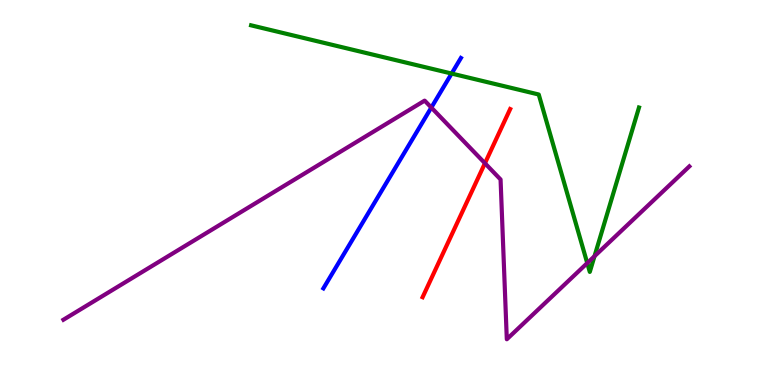[{'lines': ['blue', 'red'], 'intersections': []}, {'lines': ['green', 'red'], 'intersections': []}, {'lines': ['purple', 'red'], 'intersections': [{'x': 6.26, 'y': 5.76}]}, {'lines': ['blue', 'green'], 'intersections': [{'x': 5.83, 'y': 8.09}]}, {'lines': ['blue', 'purple'], 'intersections': [{'x': 5.57, 'y': 7.21}]}, {'lines': ['green', 'purple'], 'intersections': [{'x': 7.58, 'y': 3.17}, {'x': 7.67, 'y': 3.34}]}]